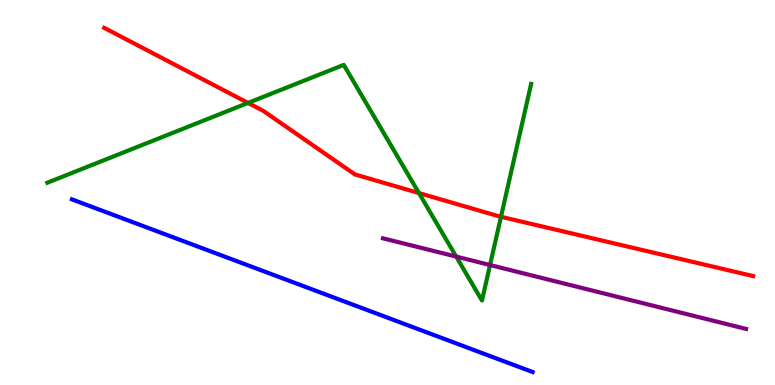[{'lines': ['blue', 'red'], 'intersections': []}, {'lines': ['green', 'red'], 'intersections': [{'x': 3.2, 'y': 7.33}, {'x': 5.41, 'y': 4.99}, {'x': 6.46, 'y': 4.37}]}, {'lines': ['purple', 'red'], 'intersections': []}, {'lines': ['blue', 'green'], 'intersections': []}, {'lines': ['blue', 'purple'], 'intersections': []}, {'lines': ['green', 'purple'], 'intersections': [{'x': 5.89, 'y': 3.34}, {'x': 6.32, 'y': 3.12}]}]